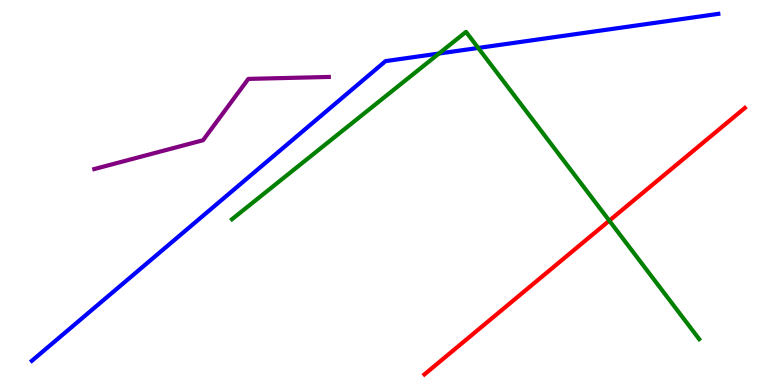[{'lines': ['blue', 'red'], 'intersections': []}, {'lines': ['green', 'red'], 'intersections': [{'x': 7.86, 'y': 4.27}]}, {'lines': ['purple', 'red'], 'intersections': []}, {'lines': ['blue', 'green'], 'intersections': [{'x': 5.66, 'y': 8.61}, {'x': 6.17, 'y': 8.75}]}, {'lines': ['blue', 'purple'], 'intersections': []}, {'lines': ['green', 'purple'], 'intersections': []}]